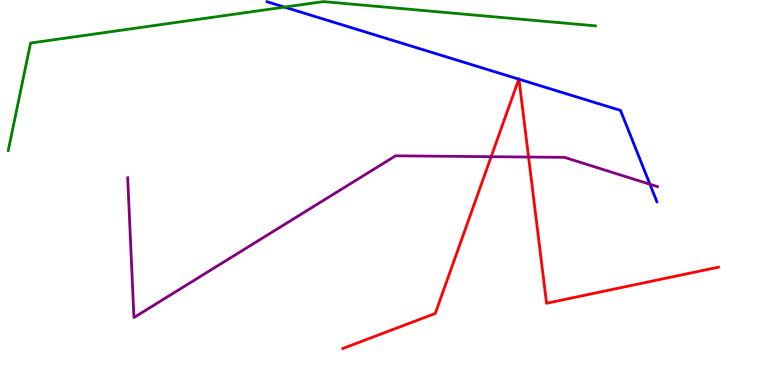[{'lines': ['blue', 'red'], 'intersections': [{'x': 6.69, 'y': 7.94}, {'x': 6.7, 'y': 7.94}]}, {'lines': ['green', 'red'], 'intersections': []}, {'lines': ['purple', 'red'], 'intersections': [{'x': 6.34, 'y': 5.93}, {'x': 6.82, 'y': 5.92}]}, {'lines': ['blue', 'green'], 'intersections': [{'x': 3.67, 'y': 9.82}]}, {'lines': ['blue', 'purple'], 'intersections': [{'x': 8.39, 'y': 5.21}]}, {'lines': ['green', 'purple'], 'intersections': []}]